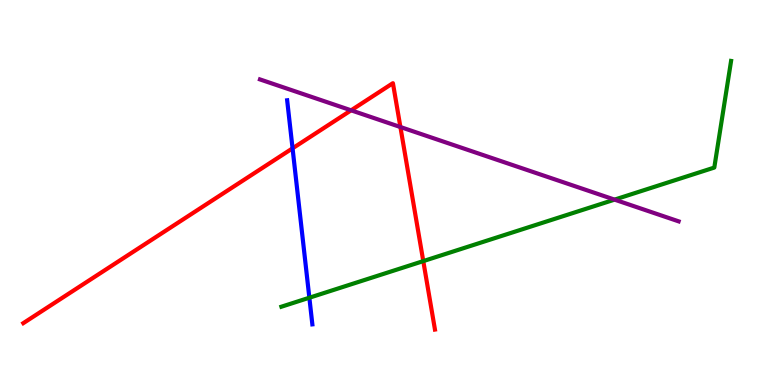[{'lines': ['blue', 'red'], 'intersections': [{'x': 3.77, 'y': 6.15}]}, {'lines': ['green', 'red'], 'intersections': [{'x': 5.46, 'y': 3.22}]}, {'lines': ['purple', 'red'], 'intersections': [{'x': 4.53, 'y': 7.13}, {'x': 5.17, 'y': 6.7}]}, {'lines': ['blue', 'green'], 'intersections': [{'x': 3.99, 'y': 2.27}]}, {'lines': ['blue', 'purple'], 'intersections': []}, {'lines': ['green', 'purple'], 'intersections': [{'x': 7.93, 'y': 4.81}]}]